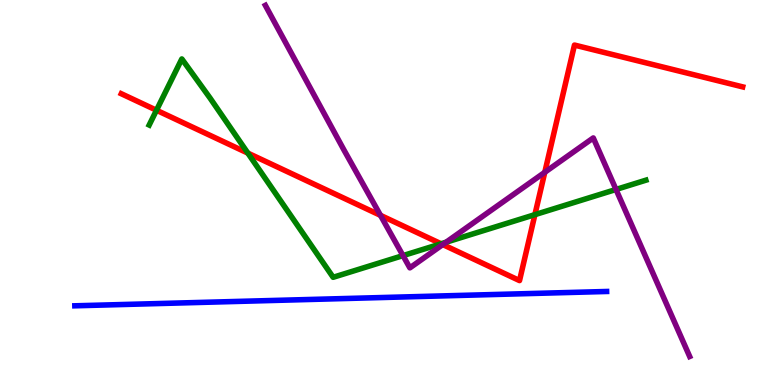[{'lines': ['blue', 'red'], 'intersections': []}, {'lines': ['green', 'red'], 'intersections': [{'x': 2.02, 'y': 7.14}, {'x': 3.2, 'y': 6.02}, {'x': 5.69, 'y': 3.67}, {'x': 6.9, 'y': 4.42}]}, {'lines': ['purple', 'red'], 'intersections': [{'x': 4.91, 'y': 4.41}, {'x': 5.71, 'y': 3.65}, {'x': 7.03, 'y': 5.53}]}, {'lines': ['blue', 'green'], 'intersections': []}, {'lines': ['blue', 'purple'], 'intersections': []}, {'lines': ['green', 'purple'], 'intersections': [{'x': 5.2, 'y': 3.36}, {'x': 5.76, 'y': 3.71}, {'x': 7.95, 'y': 5.08}]}]